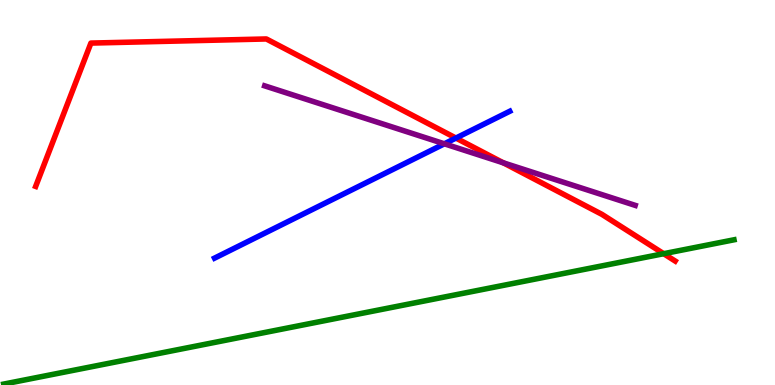[{'lines': ['blue', 'red'], 'intersections': [{'x': 5.88, 'y': 6.41}]}, {'lines': ['green', 'red'], 'intersections': [{'x': 8.56, 'y': 3.41}]}, {'lines': ['purple', 'red'], 'intersections': [{'x': 6.49, 'y': 5.77}]}, {'lines': ['blue', 'green'], 'intersections': []}, {'lines': ['blue', 'purple'], 'intersections': [{'x': 5.73, 'y': 6.26}]}, {'lines': ['green', 'purple'], 'intersections': []}]